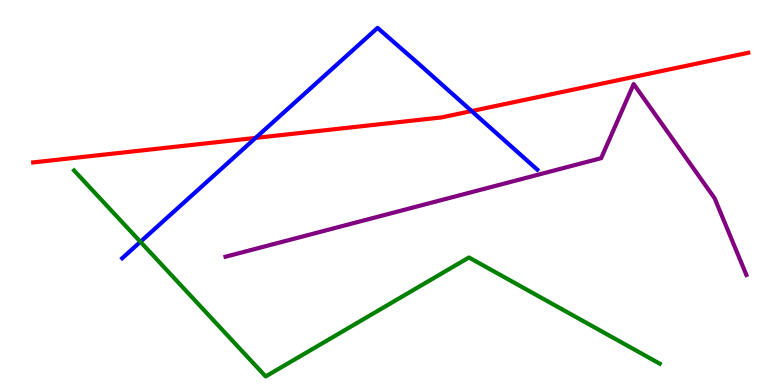[{'lines': ['blue', 'red'], 'intersections': [{'x': 3.3, 'y': 6.42}, {'x': 6.09, 'y': 7.12}]}, {'lines': ['green', 'red'], 'intersections': []}, {'lines': ['purple', 'red'], 'intersections': []}, {'lines': ['blue', 'green'], 'intersections': [{'x': 1.81, 'y': 3.72}]}, {'lines': ['blue', 'purple'], 'intersections': []}, {'lines': ['green', 'purple'], 'intersections': []}]